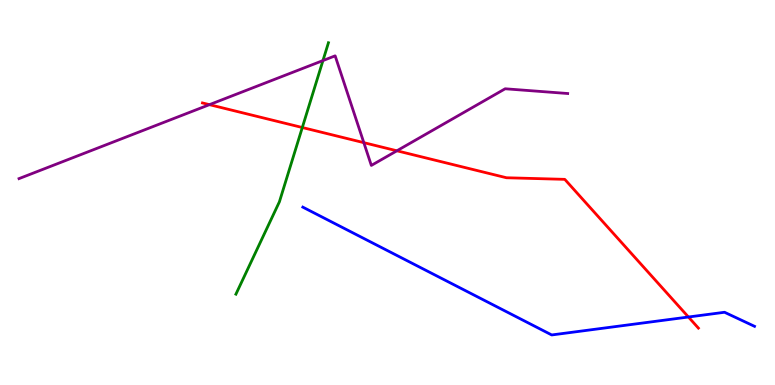[{'lines': ['blue', 'red'], 'intersections': [{'x': 8.88, 'y': 1.77}]}, {'lines': ['green', 'red'], 'intersections': [{'x': 3.9, 'y': 6.69}]}, {'lines': ['purple', 'red'], 'intersections': [{'x': 2.7, 'y': 7.28}, {'x': 4.69, 'y': 6.29}, {'x': 5.12, 'y': 6.08}]}, {'lines': ['blue', 'green'], 'intersections': []}, {'lines': ['blue', 'purple'], 'intersections': []}, {'lines': ['green', 'purple'], 'intersections': [{'x': 4.17, 'y': 8.43}]}]